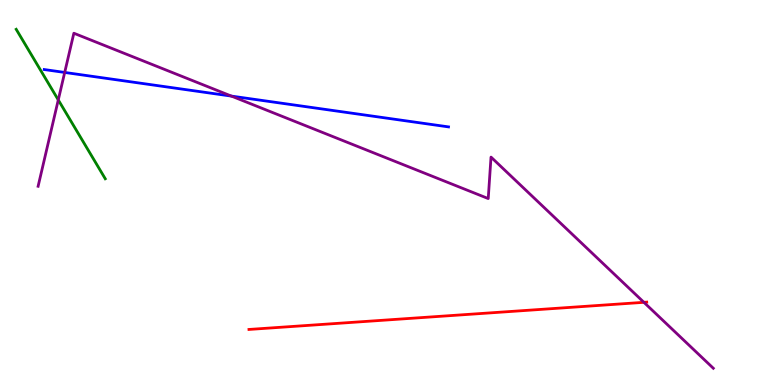[{'lines': ['blue', 'red'], 'intersections': []}, {'lines': ['green', 'red'], 'intersections': []}, {'lines': ['purple', 'red'], 'intersections': [{'x': 8.31, 'y': 2.15}]}, {'lines': ['blue', 'green'], 'intersections': []}, {'lines': ['blue', 'purple'], 'intersections': [{'x': 0.835, 'y': 8.12}, {'x': 2.99, 'y': 7.5}]}, {'lines': ['green', 'purple'], 'intersections': [{'x': 0.752, 'y': 7.4}]}]